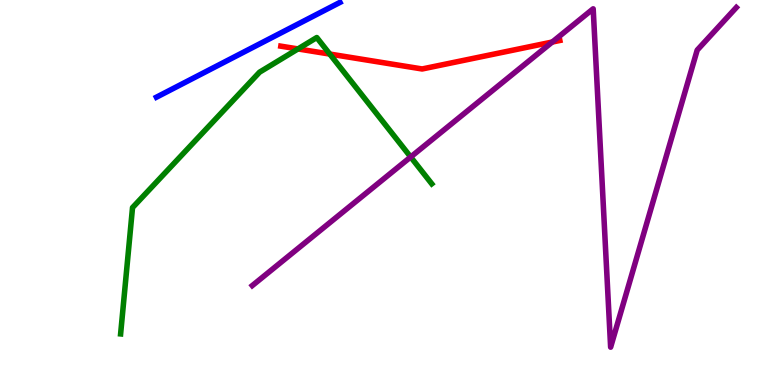[{'lines': ['blue', 'red'], 'intersections': []}, {'lines': ['green', 'red'], 'intersections': [{'x': 3.84, 'y': 8.73}, {'x': 4.26, 'y': 8.6}]}, {'lines': ['purple', 'red'], 'intersections': [{'x': 7.13, 'y': 8.91}]}, {'lines': ['blue', 'green'], 'intersections': []}, {'lines': ['blue', 'purple'], 'intersections': []}, {'lines': ['green', 'purple'], 'intersections': [{'x': 5.3, 'y': 5.92}]}]